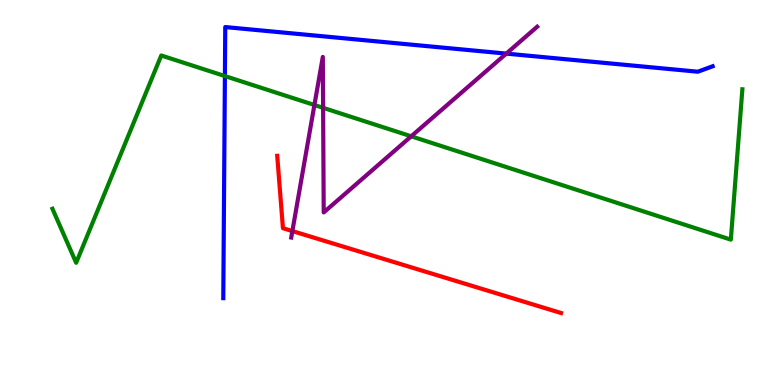[{'lines': ['blue', 'red'], 'intersections': []}, {'lines': ['green', 'red'], 'intersections': []}, {'lines': ['purple', 'red'], 'intersections': [{'x': 3.77, 'y': 4.0}]}, {'lines': ['blue', 'green'], 'intersections': [{'x': 2.9, 'y': 8.02}]}, {'lines': ['blue', 'purple'], 'intersections': [{'x': 6.53, 'y': 8.61}]}, {'lines': ['green', 'purple'], 'intersections': [{'x': 4.06, 'y': 7.27}, {'x': 4.17, 'y': 7.2}, {'x': 5.31, 'y': 6.46}]}]